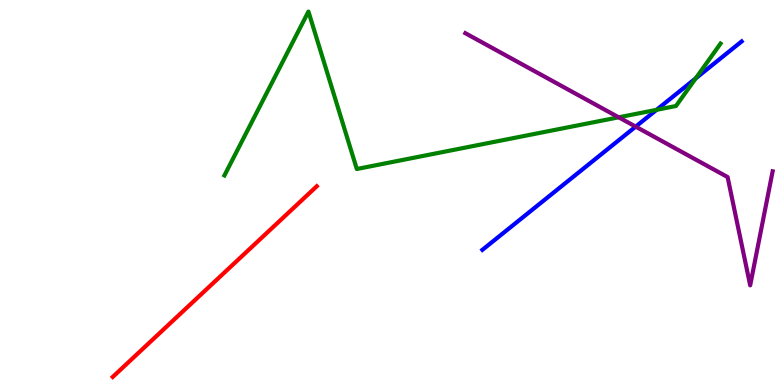[{'lines': ['blue', 'red'], 'intersections': []}, {'lines': ['green', 'red'], 'intersections': []}, {'lines': ['purple', 'red'], 'intersections': []}, {'lines': ['blue', 'green'], 'intersections': [{'x': 8.47, 'y': 7.15}, {'x': 8.98, 'y': 7.96}]}, {'lines': ['blue', 'purple'], 'intersections': [{'x': 8.2, 'y': 6.71}]}, {'lines': ['green', 'purple'], 'intersections': [{'x': 7.98, 'y': 6.95}]}]